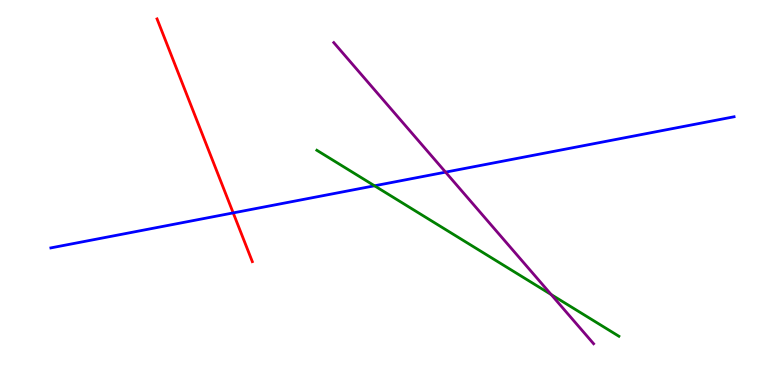[{'lines': ['blue', 'red'], 'intersections': [{'x': 3.01, 'y': 4.47}]}, {'lines': ['green', 'red'], 'intersections': []}, {'lines': ['purple', 'red'], 'intersections': []}, {'lines': ['blue', 'green'], 'intersections': [{'x': 4.83, 'y': 5.17}]}, {'lines': ['blue', 'purple'], 'intersections': [{'x': 5.75, 'y': 5.53}]}, {'lines': ['green', 'purple'], 'intersections': [{'x': 7.11, 'y': 2.35}]}]